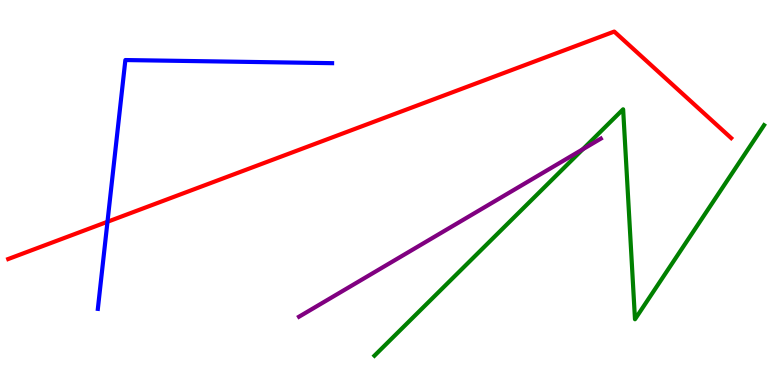[{'lines': ['blue', 'red'], 'intersections': [{'x': 1.39, 'y': 4.24}]}, {'lines': ['green', 'red'], 'intersections': []}, {'lines': ['purple', 'red'], 'intersections': []}, {'lines': ['blue', 'green'], 'intersections': []}, {'lines': ['blue', 'purple'], 'intersections': []}, {'lines': ['green', 'purple'], 'intersections': [{'x': 7.52, 'y': 6.12}]}]